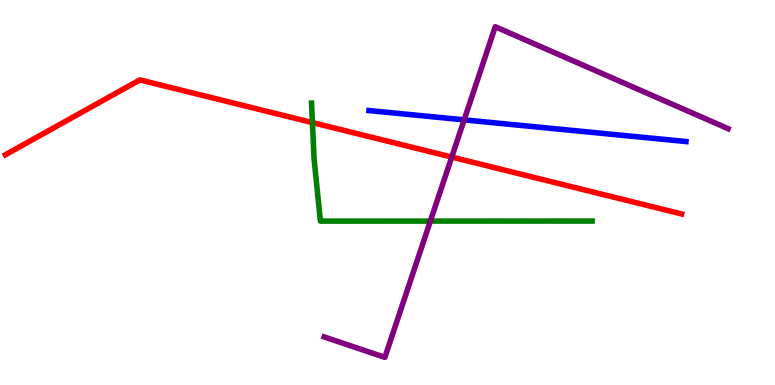[{'lines': ['blue', 'red'], 'intersections': []}, {'lines': ['green', 'red'], 'intersections': [{'x': 4.03, 'y': 6.82}]}, {'lines': ['purple', 'red'], 'intersections': [{'x': 5.83, 'y': 5.92}]}, {'lines': ['blue', 'green'], 'intersections': []}, {'lines': ['blue', 'purple'], 'intersections': [{'x': 5.99, 'y': 6.89}]}, {'lines': ['green', 'purple'], 'intersections': [{'x': 5.55, 'y': 4.26}]}]